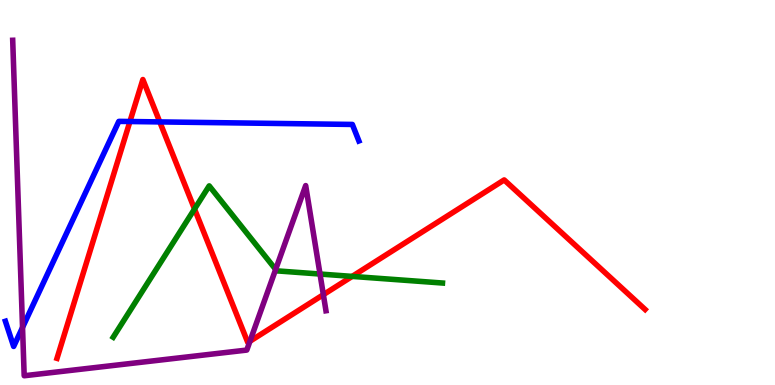[{'lines': ['blue', 'red'], 'intersections': [{'x': 1.68, 'y': 6.84}, {'x': 2.06, 'y': 6.83}]}, {'lines': ['green', 'red'], 'intersections': [{'x': 2.51, 'y': 4.57}, {'x': 4.54, 'y': 2.82}]}, {'lines': ['purple', 'red'], 'intersections': [{'x': 3.23, 'y': 1.14}, {'x': 4.17, 'y': 2.35}]}, {'lines': ['blue', 'green'], 'intersections': []}, {'lines': ['blue', 'purple'], 'intersections': [{'x': 0.291, 'y': 1.5}]}, {'lines': ['green', 'purple'], 'intersections': [{'x': 3.56, 'y': 3.0}, {'x': 4.13, 'y': 2.88}]}]